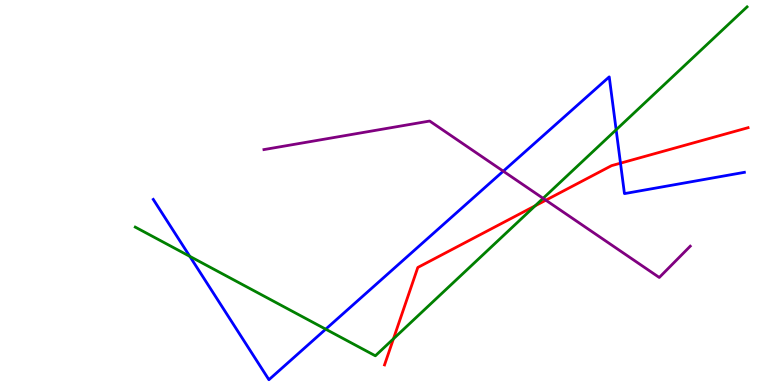[{'lines': ['blue', 'red'], 'intersections': [{'x': 8.01, 'y': 5.76}]}, {'lines': ['green', 'red'], 'intersections': [{'x': 5.08, 'y': 1.2}, {'x': 6.91, 'y': 4.65}]}, {'lines': ['purple', 'red'], 'intersections': [{'x': 7.04, 'y': 4.8}]}, {'lines': ['blue', 'green'], 'intersections': [{'x': 2.45, 'y': 3.34}, {'x': 4.2, 'y': 1.45}, {'x': 7.95, 'y': 6.63}]}, {'lines': ['blue', 'purple'], 'intersections': [{'x': 6.49, 'y': 5.55}]}, {'lines': ['green', 'purple'], 'intersections': [{'x': 7.01, 'y': 4.85}]}]